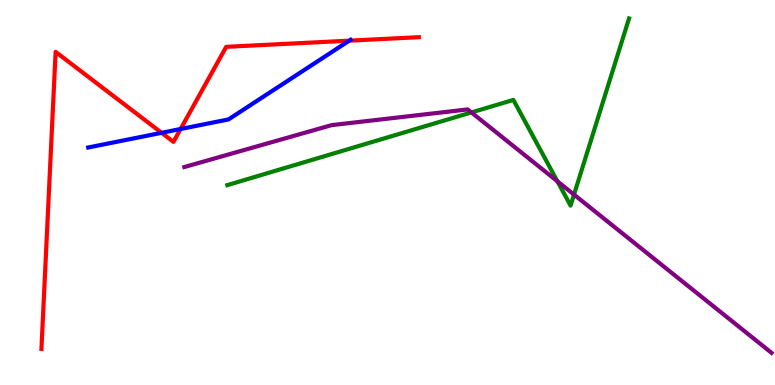[{'lines': ['blue', 'red'], 'intersections': [{'x': 2.09, 'y': 6.55}, {'x': 2.33, 'y': 6.65}, {'x': 4.51, 'y': 8.94}]}, {'lines': ['green', 'red'], 'intersections': []}, {'lines': ['purple', 'red'], 'intersections': []}, {'lines': ['blue', 'green'], 'intersections': []}, {'lines': ['blue', 'purple'], 'intersections': []}, {'lines': ['green', 'purple'], 'intersections': [{'x': 6.08, 'y': 7.08}, {'x': 7.19, 'y': 5.29}, {'x': 7.41, 'y': 4.95}]}]